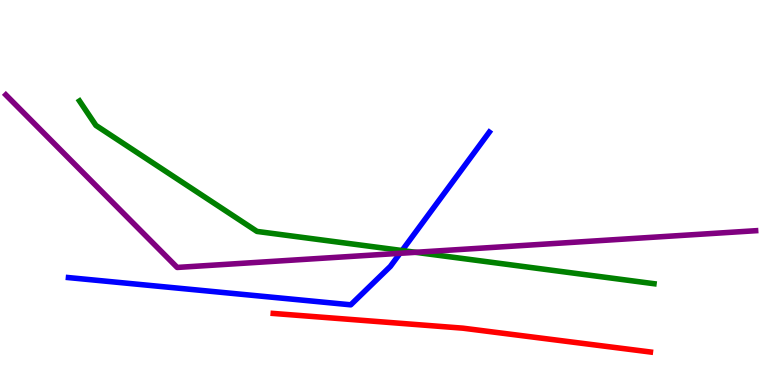[{'lines': ['blue', 'red'], 'intersections': []}, {'lines': ['green', 'red'], 'intersections': []}, {'lines': ['purple', 'red'], 'intersections': []}, {'lines': ['blue', 'green'], 'intersections': [{'x': 5.19, 'y': 3.49}]}, {'lines': ['blue', 'purple'], 'intersections': [{'x': 5.16, 'y': 3.42}]}, {'lines': ['green', 'purple'], 'intersections': [{'x': 5.36, 'y': 3.45}]}]